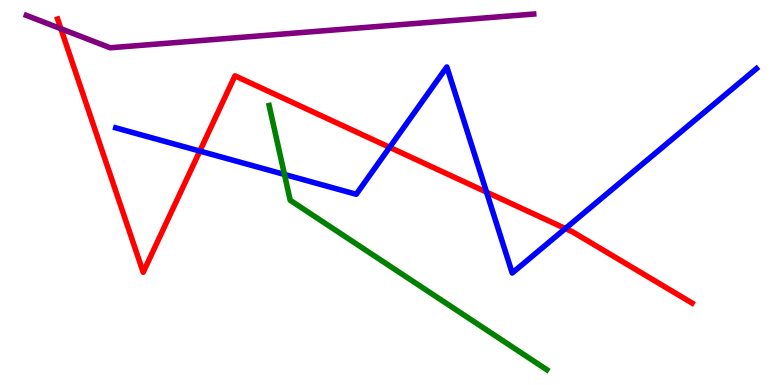[{'lines': ['blue', 'red'], 'intersections': [{'x': 2.58, 'y': 6.08}, {'x': 5.03, 'y': 6.17}, {'x': 6.28, 'y': 5.01}, {'x': 7.29, 'y': 4.06}]}, {'lines': ['green', 'red'], 'intersections': []}, {'lines': ['purple', 'red'], 'intersections': [{'x': 0.786, 'y': 9.25}]}, {'lines': ['blue', 'green'], 'intersections': [{'x': 3.67, 'y': 5.47}]}, {'lines': ['blue', 'purple'], 'intersections': []}, {'lines': ['green', 'purple'], 'intersections': []}]